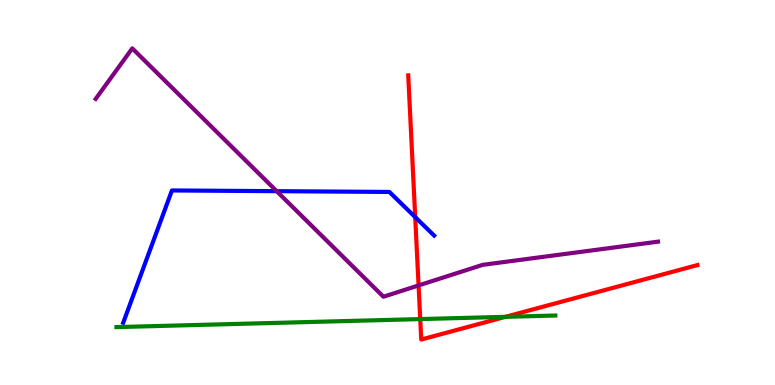[{'lines': ['blue', 'red'], 'intersections': [{'x': 5.36, 'y': 4.36}]}, {'lines': ['green', 'red'], 'intersections': [{'x': 5.42, 'y': 1.71}, {'x': 6.52, 'y': 1.77}]}, {'lines': ['purple', 'red'], 'intersections': [{'x': 5.4, 'y': 2.59}]}, {'lines': ['blue', 'green'], 'intersections': []}, {'lines': ['blue', 'purple'], 'intersections': [{'x': 3.57, 'y': 5.03}]}, {'lines': ['green', 'purple'], 'intersections': []}]